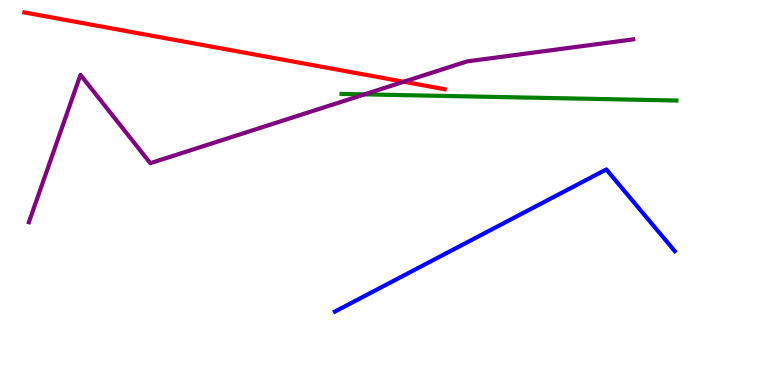[{'lines': ['blue', 'red'], 'intersections': []}, {'lines': ['green', 'red'], 'intersections': []}, {'lines': ['purple', 'red'], 'intersections': [{'x': 5.21, 'y': 7.88}]}, {'lines': ['blue', 'green'], 'intersections': []}, {'lines': ['blue', 'purple'], 'intersections': []}, {'lines': ['green', 'purple'], 'intersections': [{'x': 4.7, 'y': 7.55}]}]